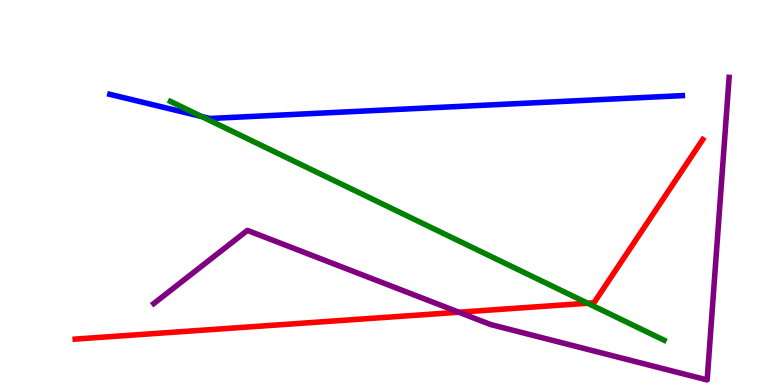[{'lines': ['blue', 'red'], 'intersections': []}, {'lines': ['green', 'red'], 'intersections': [{'x': 7.58, 'y': 2.12}]}, {'lines': ['purple', 'red'], 'intersections': [{'x': 5.92, 'y': 1.89}]}, {'lines': ['blue', 'green'], 'intersections': [{'x': 2.6, 'y': 6.97}]}, {'lines': ['blue', 'purple'], 'intersections': []}, {'lines': ['green', 'purple'], 'intersections': []}]